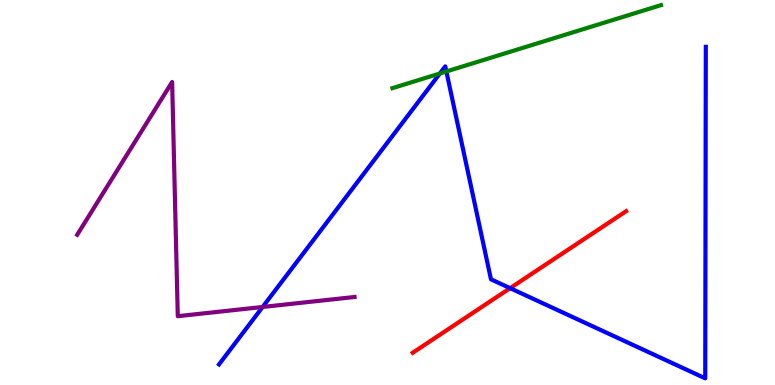[{'lines': ['blue', 'red'], 'intersections': [{'x': 6.58, 'y': 2.52}]}, {'lines': ['green', 'red'], 'intersections': []}, {'lines': ['purple', 'red'], 'intersections': []}, {'lines': ['blue', 'green'], 'intersections': [{'x': 5.68, 'y': 8.09}, {'x': 5.76, 'y': 8.14}]}, {'lines': ['blue', 'purple'], 'intersections': [{'x': 3.39, 'y': 2.03}]}, {'lines': ['green', 'purple'], 'intersections': []}]